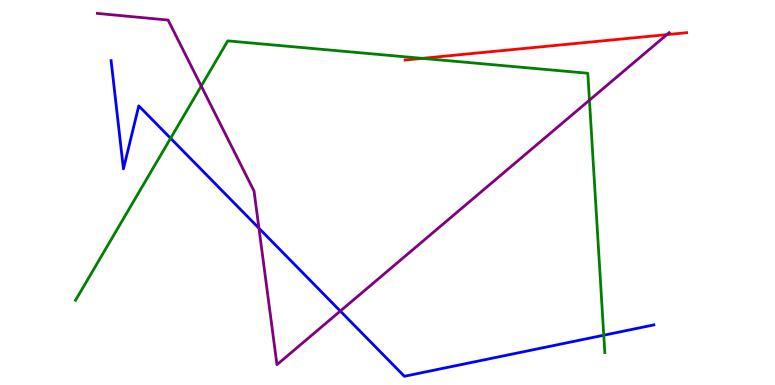[{'lines': ['blue', 'red'], 'intersections': []}, {'lines': ['green', 'red'], 'intersections': [{'x': 5.45, 'y': 8.48}]}, {'lines': ['purple', 'red'], 'intersections': [{'x': 8.6, 'y': 9.1}]}, {'lines': ['blue', 'green'], 'intersections': [{'x': 2.2, 'y': 6.41}, {'x': 7.79, 'y': 1.29}]}, {'lines': ['blue', 'purple'], 'intersections': [{'x': 3.34, 'y': 4.07}, {'x': 4.39, 'y': 1.92}]}, {'lines': ['green', 'purple'], 'intersections': [{'x': 2.6, 'y': 7.77}, {'x': 7.61, 'y': 7.4}]}]